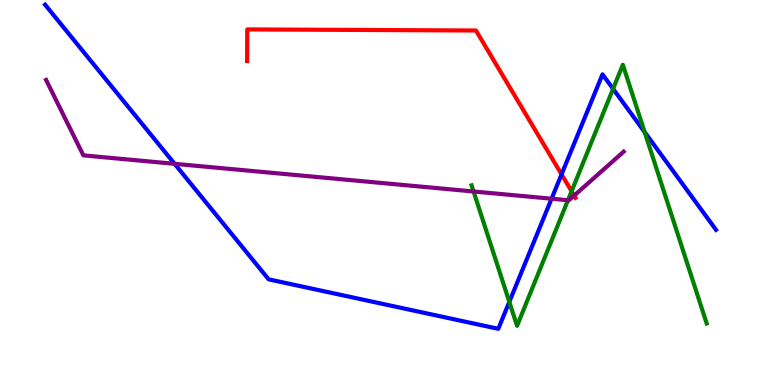[{'lines': ['blue', 'red'], 'intersections': [{'x': 7.25, 'y': 5.47}]}, {'lines': ['green', 'red'], 'intersections': [{'x': 7.38, 'y': 5.03}]}, {'lines': ['purple', 'red'], 'intersections': [{'x': 7.41, 'y': 4.92}]}, {'lines': ['blue', 'green'], 'intersections': [{'x': 6.57, 'y': 2.16}, {'x': 7.91, 'y': 7.69}, {'x': 8.32, 'y': 6.57}]}, {'lines': ['blue', 'purple'], 'intersections': [{'x': 2.25, 'y': 5.75}, {'x': 7.12, 'y': 4.84}]}, {'lines': ['green', 'purple'], 'intersections': [{'x': 6.11, 'y': 5.03}, {'x': 7.33, 'y': 4.8}]}]